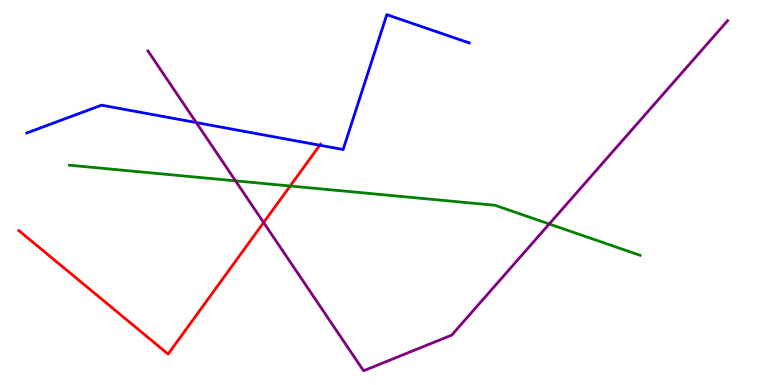[{'lines': ['blue', 'red'], 'intersections': [{'x': 4.13, 'y': 6.23}]}, {'lines': ['green', 'red'], 'intersections': [{'x': 3.74, 'y': 5.17}]}, {'lines': ['purple', 'red'], 'intersections': [{'x': 3.4, 'y': 4.22}]}, {'lines': ['blue', 'green'], 'intersections': []}, {'lines': ['blue', 'purple'], 'intersections': [{'x': 2.53, 'y': 6.82}]}, {'lines': ['green', 'purple'], 'intersections': [{'x': 3.04, 'y': 5.3}, {'x': 7.09, 'y': 4.18}]}]